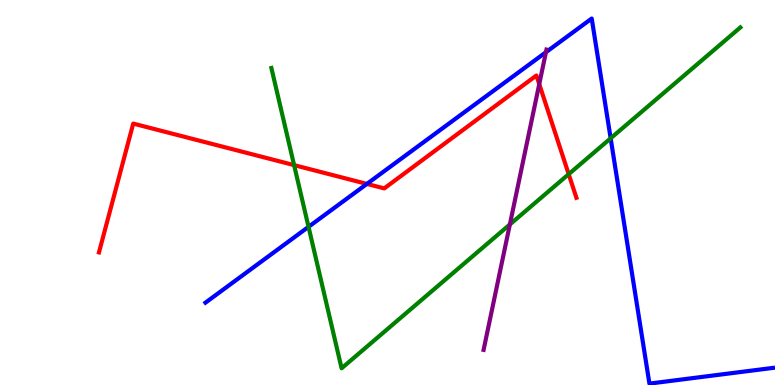[{'lines': ['blue', 'red'], 'intersections': [{'x': 4.73, 'y': 5.22}]}, {'lines': ['green', 'red'], 'intersections': [{'x': 3.79, 'y': 5.71}, {'x': 7.34, 'y': 5.48}]}, {'lines': ['purple', 'red'], 'intersections': [{'x': 6.96, 'y': 7.81}]}, {'lines': ['blue', 'green'], 'intersections': [{'x': 3.98, 'y': 4.11}, {'x': 7.88, 'y': 6.41}]}, {'lines': ['blue', 'purple'], 'intersections': [{'x': 7.04, 'y': 8.64}]}, {'lines': ['green', 'purple'], 'intersections': [{'x': 6.58, 'y': 4.17}]}]